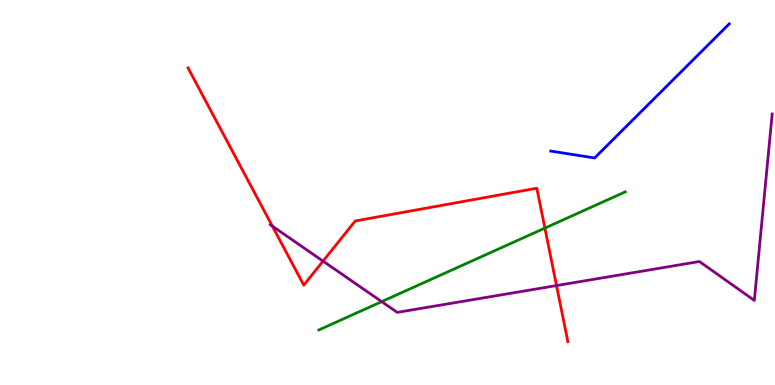[{'lines': ['blue', 'red'], 'intersections': []}, {'lines': ['green', 'red'], 'intersections': [{'x': 7.03, 'y': 4.08}]}, {'lines': ['purple', 'red'], 'intersections': [{'x': 3.51, 'y': 4.13}, {'x': 4.17, 'y': 3.22}, {'x': 7.18, 'y': 2.58}]}, {'lines': ['blue', 'green'], 'intersections': []}, {'lines': ['blue', 'purple'], 'intersections': []}, {'lines': ['green', 'purple'], 'intersections': [{'x': 4.93, 'y': 2.17}]}]